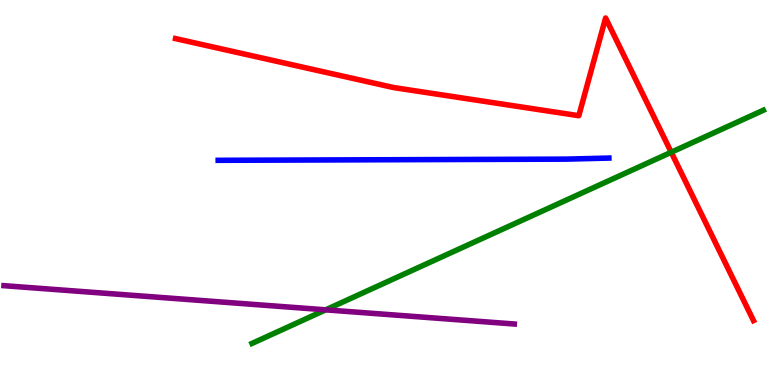[{'lines': ['blue', 'red'], 'intersections': []}, {'lines': ['green', 'red'], 'intersections': [{'x': 8.66, 'y': 6.05}]}, {'lines': ['purple', 'red'], 'intersections': []}, {'lines': ['blue', 'green'], 'intersections': []}, {'lines': ['blue', 'purple'], 'intersections': []}, {'lines': ['green', 'purple'], 'intersections': [{'x': 4.2, 'y': 1.95}]}]